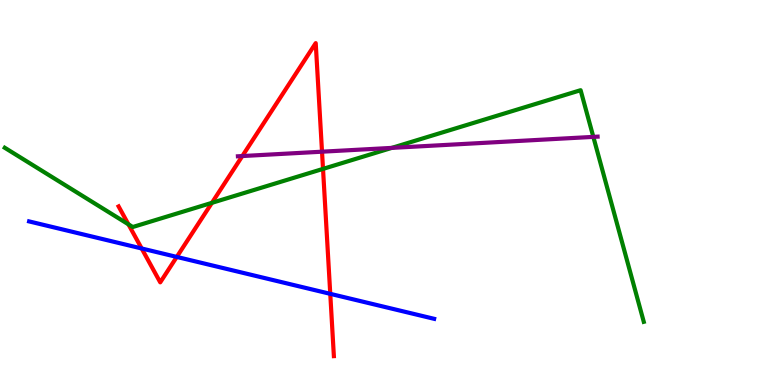[{'lines': ['blue', 'red'], 'intersections': [{'x': 1.83, 'y': 3.55}, {'x': 2.28, 'y': 3.33}, {'x': 4.26, 'y': 2.37}]}, {'lines': ['green', 'red'], 'intersections': [{'x': 1.66, 'y': 4.17}, {'x': 2.73, 'y': 4.73}, {'x': 4.17, 'y': 5.61}]}, {'lines': ['purple', 'red'], 'intersections': [{'x': 3.13, 'y': 5.95}, {'x': 4.16, 'y': 6.06}]}, {'lines': ['blue', 'green'], 'intersections': []}, {'lines': ['blue', 'purple'], 'intersections': []}, {'lines': ['green', 'purple'], 'intersections': [{'x': 5.06, 'y': 6.16}, {'x': 7.66, 'y': 6.44}]}]